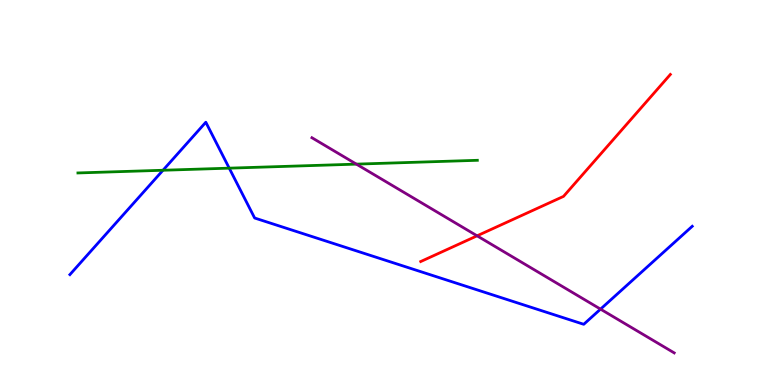[{'lines': ['blue', 'red'], 'intersections': []}, {'lines': ['green', 'red'], 'intersections': []}, {'lines': ['purple', 'red'], 'intersections': [{'x': 6.16, 'y': 3.87}]}, {'lines': ['blue', 'green'], 'intersections': [{'x': 2.1, 'y': 5.58}, {'x': 2.96, 'y': 5.63}]}, {'lines': ['blue', 'purple'], 'intersections': [{'x': 7.75, 'y': 1.97}]}, {'lines': ['green', 'purple'], 'intersections': [{'x': 4.6, 'y': 5.74}]}]